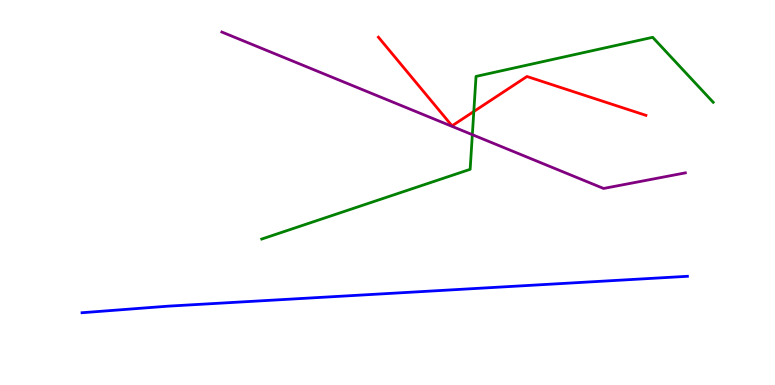[{'lines': ['blue', 'red'], 'intersections': []}, {'lines': ['green', 'red'], 'intersections': [{'x': 6.11, 'y': 7.1}]}, {'lines': ['purple', 'red'], 'intersections': []}, {'lines': ['blue', 'green'], 'intersections': []}, {'lines': ['blue', 'purple'], 'intersections': []}, {'lines': ['green', 'purple'], 'intersections': [{'x': 6.09, 'y': 6.5}]}]